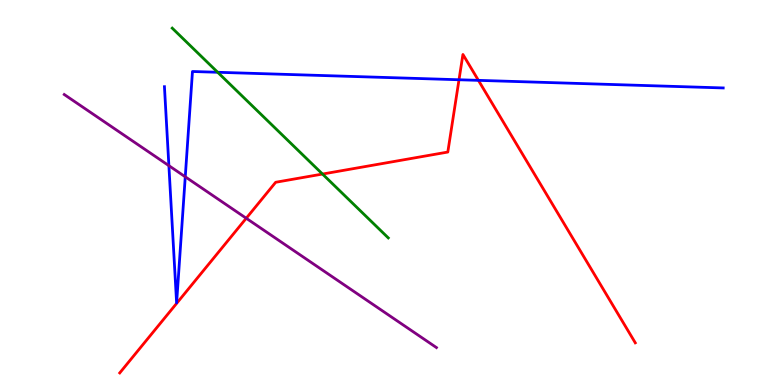[{'lines': ['blue', 'red'], 'intersections': [{'x': 5.92, 'y': 7.93}, {'x': 6.17, 'y': 7.91}]}, {'lines': ['green', 'red'], 'intersections': [{'x': 4.16, 'y': 5.48}]}, {'lines': ['purple', 'red'], 'intersections': [{'x': 3.18, 'y': 4.33}]}, {'lines': ['blue', 'green'], 'intersections': [{'x': 2.81, 'y': 8.12}]}, {'lines': ['blue', 'purple'], 'intersections': [{'x': 2.18, 'y': 5.7}, {'x': 2.39, 'y': 5.41}]}, {'lines': ['green', 'purple'], 'intersections': []}]